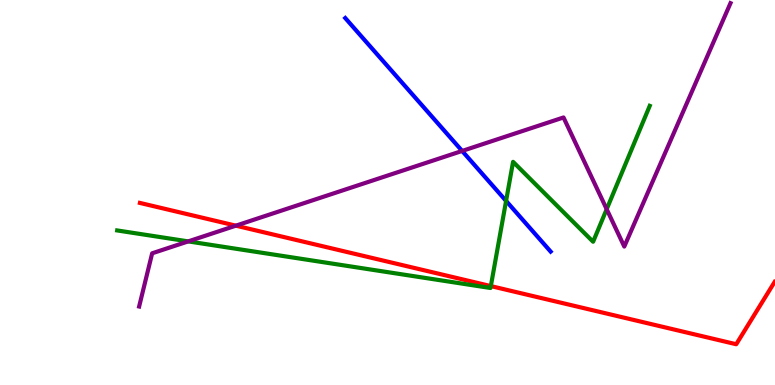[{'lines': ['blue', 'red'], 'intersections': []}, {'lines': ['green', 'red'], 'intersections': [{'x': 6.33, 'y': 2.57}]}, {'lines': ['purple', 'red'], 'intersections': [{'x': 3.04, 'y': 4.14}]}, {'lines': ['blue', 'green'], 'intersections': [{'x': 6.53, 'y': 4.78}]}, {'lines': ['blue', 'purple'], 'intersections': [{'x': 5.96, 'y': 6.08}]}, {'lines': ['green', 'purple'], 'intersections': [{'x': 2.43, 'y': 3.73}, {'x': 7.83, 'y': 4.57}]}]